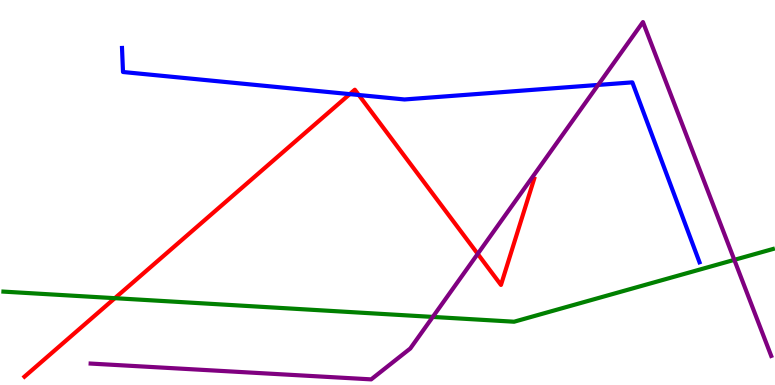[{'lines': ['blue', 'red'], 'intersections': [{'x': 4.51, 'y': 7.56}, {'x': 4.63, 'y': 7.53}]}, {'lines': ['green', 'red'], 'intersections': [{'x': 1.48, 'y': 2.26}]}, {'lines': ['purple', 'red'], 'intersections': [{'x': 6.16, 'y': 3.41}]}, {'lines': ['blue', 'green'], 'intersections': []}, {'lines': ['blue', 'purple'], 'intersections': [{'x': 7.72, 'y': 7.79}]}, {'lines': ['green', 'purple'], 'intersections': [{'x': 5.58, 'y': 1.77}, {'x': 9.47, 'y': 3.25}]}]